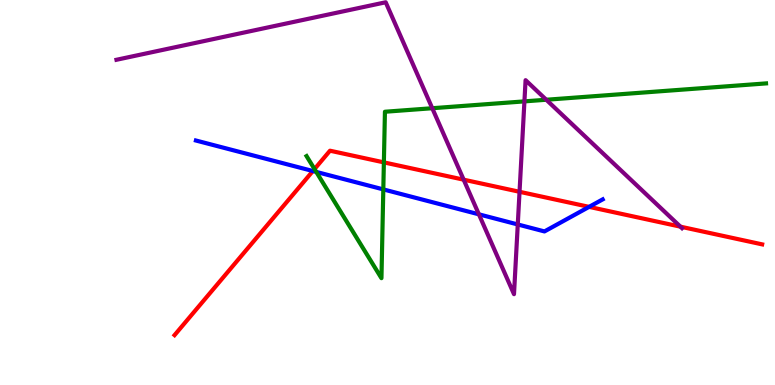[{'lines': ['blue', 'red'], 'intersections': [{'x': 4.04, 'y': 5.56}, {'x': 7.6, 'y': 4.63}]}, {'lines': ['green', 'red'], 'intersections': [{'x': 4.06, 'y': 5.61}, {'x': 4.95, 'y': 5.78}]}, {'lines': ['purple', 'red'], 'intersections': [{'x': 5.98, 'y': 5.33}, {'x': 6.7, 'y': 5.02}, {'x': 8.78, 'y': 4.11}]}, {'lines': ['blue', 'green'], 'intersections': [{'x': 4.08, 'y': 5.54}, {'x': 4.95, 'y': 5.08}]}, {'lines': ['blue', 'purple'], 'intersections': [{'x': 6.18, 'y': 4.43}, {'x': 6.68, 'y': 4.17}]}, {'lines': ['green', 'purple'], 'intersections': [{'x': 5.58, 'y': 7.19}, {'x': 6.77, 'y': 7.37}, {'x': 7.05, 'y': 7.41}]}]